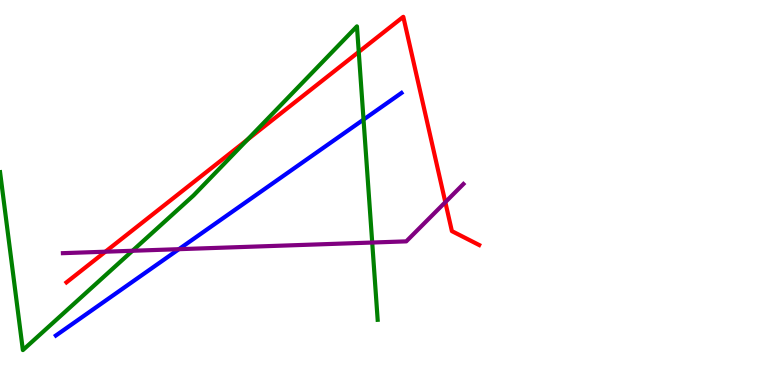[{'lines': ['blue', 'red'], 'intersections': []}, {'lines': ['green', 'red'], 'intersections': [{'x': 3.19, 'y': 6.37}, {'x': 4.63, 'y': 8.65}]}, {'lines': ['purple', 'red'], 'intersections': [{'x': 1.36, 'y': 3.46}, {'x': 5.75, 'y': 4.75}]}, {'lines': ['blue', 'green'], 'intersections': [{'x': 4.69, 'y': 6.89}]}, {'lines': ['blue', 'purple'], 'intersections': [{'x': 2.31, 'y': 3.53}]}, {'lines': ['green', 'purple'], 'intersections': [{'x': 1.71, 'y': 3.49}, {'x': 4.8, 'y': 3.7}]}]